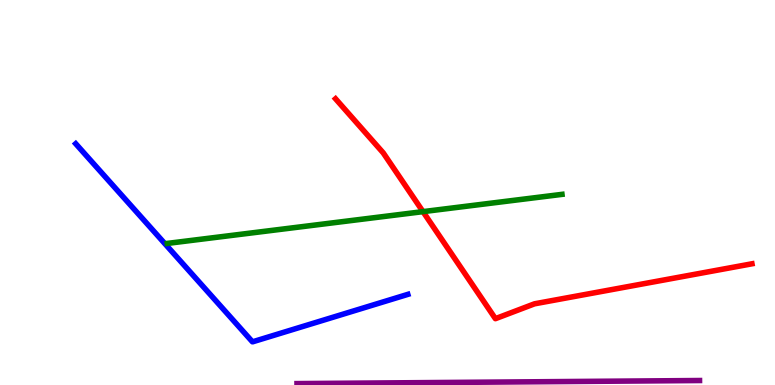[{'lines': ['blue', 'red'], 'intersections': []}, {'lines': ['green', 'red'], 'intersections': [{'x': 5.46, 'y': 4.5}]}, {'lines': ['purple', 'red'], 'intersections': []}, {'lines': ['blue', 'green'], 'intersections': []}, {'lines': ['blue', 'purple'], 'intersections': []}, {'lines': ['green', 'purple'], 'intersections': []}]